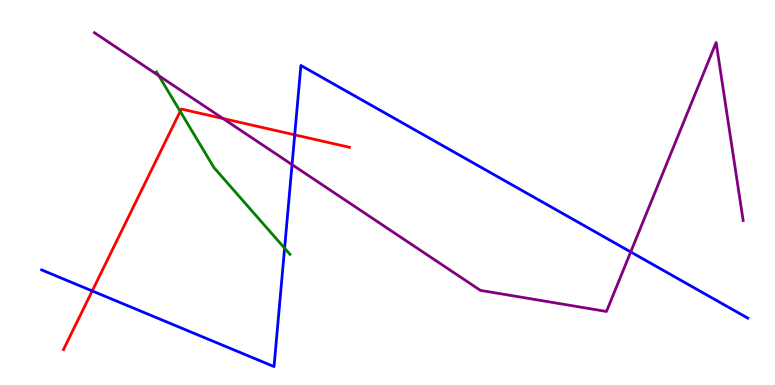[{'lines': ['blue', 'red'], 'intersections': [{'x': 1.19, 'y': 2.44}, {'x': 3.8, 'y': 6.5}]}, {'lines': ['green', 'red'], 'intersections': [{'x': 2.33, 'y': 7.11}]}, {'lines': ['purple', 'red'], 'intersections': [{'x': 2.88, 'y': 6.92}]}, {'lines': ['blue', 'green'], 'intersections': [{'x': 3.67, 'y': 3.55}]}, {'lines': ['blue', 'purple'], 'intersections': [{'x': 3.77, 'y': 5.72}, {'x': 8.14, 'y': 3.46}]}, {'lines': ['green', 'purple'], 'intersections': [{'x': 2.05, 'y': 8.03}]}]